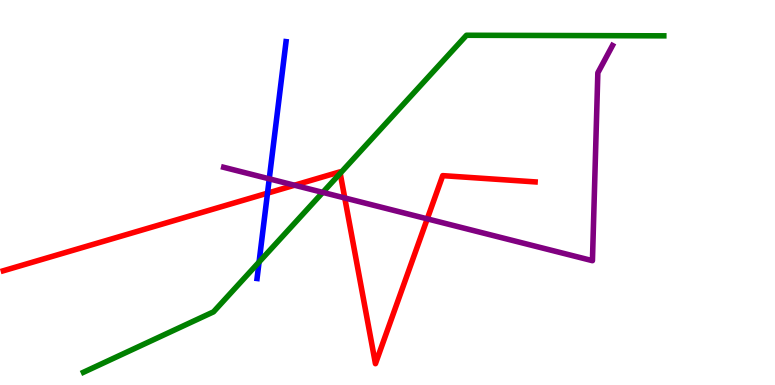[{'lines': ['blue', 'red'], 'intersections': [{'x': 3.45, 'y': 4.98}]}, {'lines': ['green', 'red'], 'intersections': [{'x': 4.39, 'y': 5.5}]}, {'lines': ['purple', 'red'], 'intersections': [{'x': 3.8, 'y': 5.19}, {'x': 4.45, 'y': 4.86}, {'x': 5.51, 'y': 4.32}]}, {'lines': ['blue', 'green'], 'intersections': [{'x': 3.34, 'y': 3.19}]}, {'lines': ['blue', 'purple'], 'intersections': [{'x': 3.47, 'y': 5.35}]}, {'lines': ['green', 'purple'], 'intersections': [{'x': 4.16, 'y': 5.0}]}]